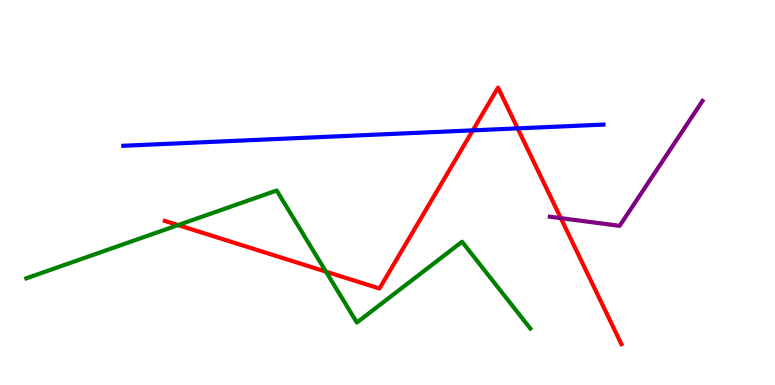[{'lines': ['blue', 'red'], 'intersections': [{'x': 6.1, 'y': 6.61}, {'x': 6.68, 'y': 6.67}]}, {'lines': ['green', 'red'], 'intersections': [{'x': 2.3, 'y': 4.15}, {'x': 4.21, 'y': 2.94}]}, {'lines': ['purple', 'red'], 'intersections': [{'x': 7.24, 'y': 4.33}]}, {'lines': ['blue', 'green'], 'intersections': []}, {'lines': ['blue', 'purple'], 'intersections': []}, {'lines': ['green', 'purple'], 'intersections': []}]